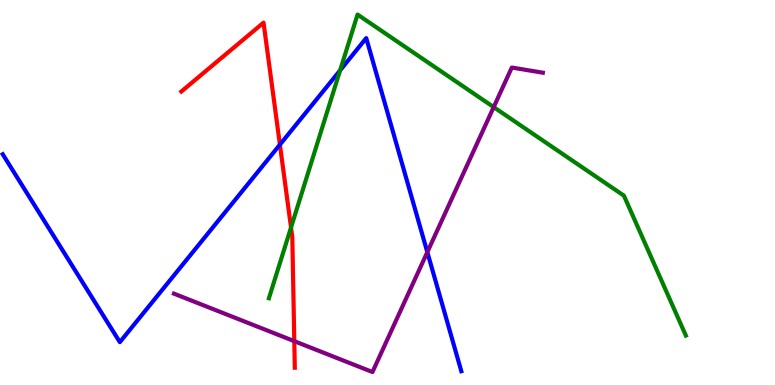[{'lines': ['blue', 'red'], 'intersections': [{'x': 3.61, 'y': 6.24}]}, {'lines': ['green', 'red'], 'intersections': [{'x': 3.76, 'y': 4.09}]}, {'lines': ['purple', 'red'], 'intersections': [{'x': 3.8, 'y': 1.14}]}, {'lines': ['blue', 'green'], 'intersections': [{'x': 4.39, 'y': 8.17}]}, {'lines': ['blue', 'purple'], 'intersections': [{'x': 5.51, 'y': 3.45}]}, {'lines': ['green', 'purple'], 'intersections': [{'x': 6.37, 'y': 7.22}]}]